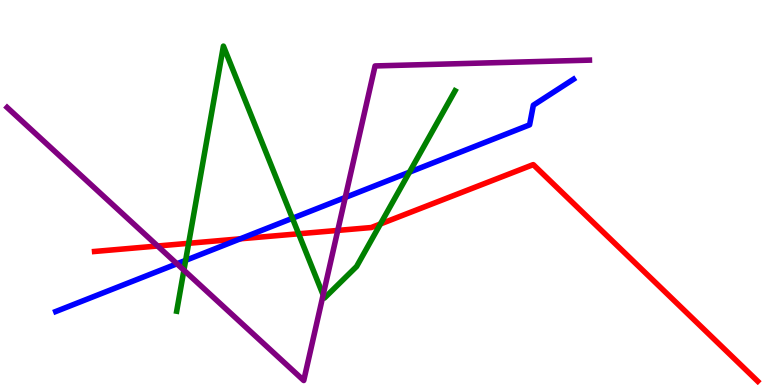[{'lines': ['blue', 'red'], 'intersections': [{'x': 3.1, 'y': 3.8}]}, {'lines': ['green', 'red'], 'intersections': [{'x': 2.43, 'y': 3.68}, {'x': 3.85, 'y': 3.93}, {'x': 4.91, 'y': 4.18}]}, {'lines': ['purple', 'red'], 'intersections': [{'x': 2.03, 'y': 3.61}, {'x': 4.36, 'y': 4.02}]}, {'lines': ['blue', 'green'], 'intersections': [{'x': 2.4, 'y': 3.24}, {'x': 3.77, 'y': 4.33}, {'x': 5.28, 'y': 5.53}]}, {'lines': ['blue', 'purple'], 'intersections': [{'x': 2.28, 'y': 3.15}, {'x': 4.45, 'y': 4.87}]}, {'lines': ['green', 'purple'], 'intersections': [{'x': 2.37, 'y': 2.98}, {'x': 4.17, 'y': 2.34}]}]